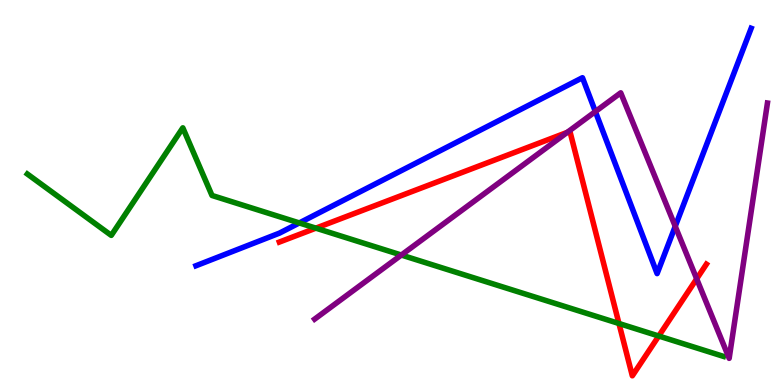[{'lines': ['blue', 'red'], 'intersections': []}, {'lines': ['green', 'red'], 'intersections': [{'x': 4.08, 'y': 4.07}, {'x': 7.99, 'y': 1.6}, {'x': 8.5, 'y': 1.27}]}, {'lines': ['purple', 'red'], 'intersections': [{'x': 7.32, 'y': 6.56}, {'x': 8.99, 'y': 2.76}]}, {'lines': ['blue', 'green'], 'intersections': [{'x': 3.86, 'y': 4.21}]}, {'lines': ['blue', 'purple'], 'intersections': [{'x': 7.68, 'y': 7.1}, {'x': 8.71, 'y': 4.12}]}, {'lines': ['green', 'purple'], 'intersections': [{'x': 5.18, 'y': 3.38}]}]